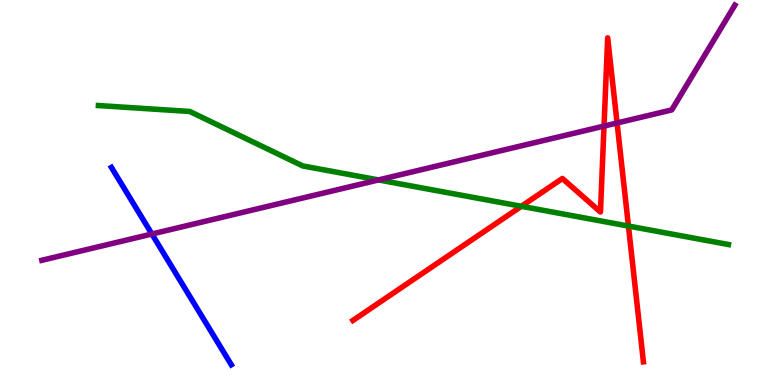[{'lines': ['blue', 'red'], 'intersections': []}, {'lines': ['green', 'red'], 'intersections': [{'x': 6.73, 'y': 4.64}, {'x': 8.11, 'y': 4.13}]}, {'lines': ['purple', 'red'], 'intersections': [{'x': 7.79, 'y': 6.72}, {'x': 7.96, 'y': 6.81}]}, {'lines': ['blue', 'green'], 'intersections': []}, {'lines': ['blue', 'purple'], 'intersections': [{'x': 1.96, 'y': 3.92}]}, {'lines': ['green', 'purple'], 'intersections': [{'x': 4.88, 'y': 5.33}]}]